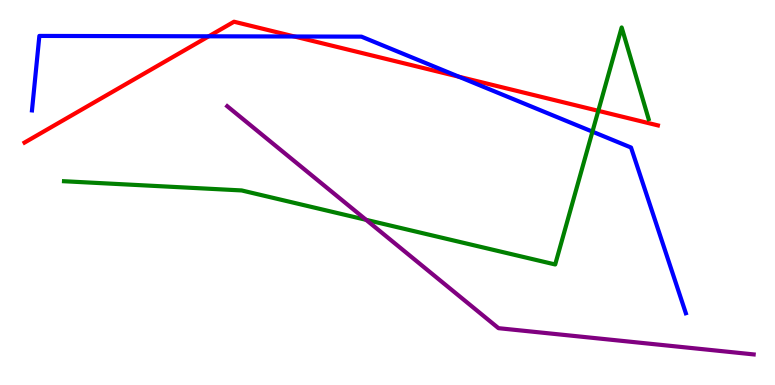[{'lines': ['blue', 'red'], 'intersections': [{'x': 2.69, 'y': 9.06}, {'x': 3.8, 'y': 9.05}, {'x': 5.92, 'y': 8.01}]}, {'lines': ['green', 'red'], 'intersections': [{'x': 7.72, 'y': 7.12}]}, {'lines': ['purple', 'red'], 'intersections': []}, {'lines': ['blue', 'green'], 'intersections': [{'x': 7.64, 'y': 6.58}]}, {'lines': ['blue', 'purple'], 'intersections': []}, {'lines': ['green', 'purple'], 'intersections': [{'x': 4.72, 'y': 4.29}]}]